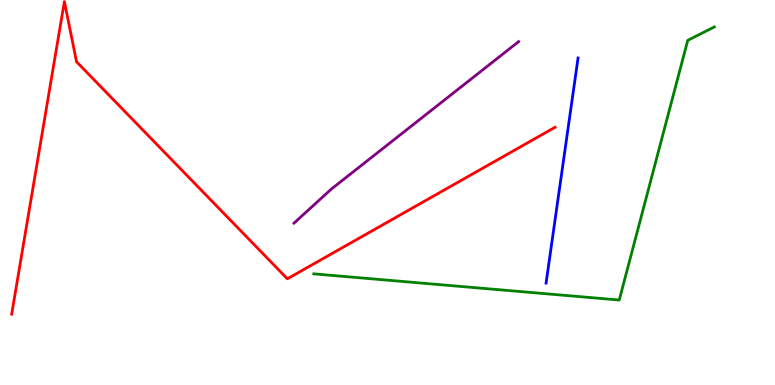[{'lines': ['blue', 'red'], 'intersections': []}, {'lines': ['green', 'red'], 'intersections': []}, {'lines': ['purple', 'red'], 'intersections': []}, {'lines': ['blue', 'green'], 'intersections': []}, {'lines': ['blue', 'purple'], 'intersections': []}, {'lines': ['green', 'purple'], 'intersections': []}]